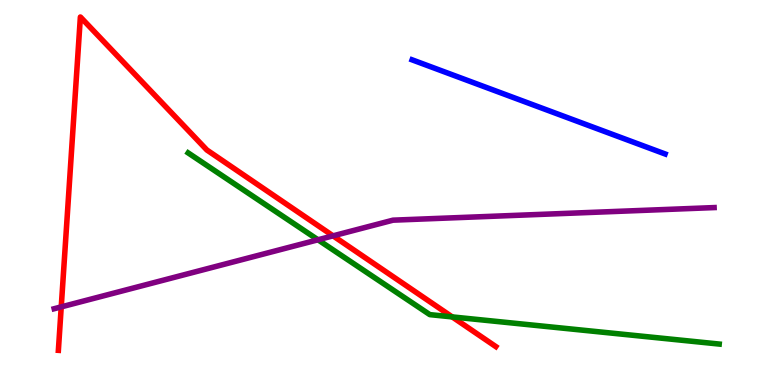[{'lines': ['blue', 'red'], 'intersections': []}, {'lines': ['green', 'red'], 'intersections': [{'x': 5.83, 'y': 1.77}]}, {'lines': ['purple', 'red'], 'intersections': [{'x': 0.79, 'y': 2.03}, {'x': 4.3, 'y': 3.87}]}, {'lines': ['blue', 'green'], 'intersections': []}, {'lines': ['blue', 'purple'], 'intersections': []}, {'lines': ['green', 'purple'], 'intersections': [{'x': 4.1, 'y': 3.77}]}]